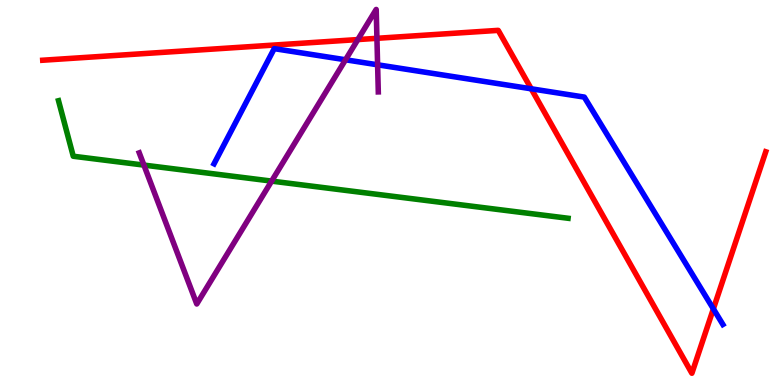[{'lines': ['blue', 'red'], 'intersections': [{'x': 6.85, 'y': 7.69}, {'x': 9.2, 'y': 1.98}]}, {'lines': ['green', 'red'], 'intersections': []}, {'lines': ['purple', 'red'], 'intersections': [{'x': 4.62, 'y': 8.97}, {'x': 4.86, 'y': 9.0}]}, {'lines': ['blue', 'green'], 'intersections': []}, {'lines': ['blue', 'purple'], 'intersections': [{'x': 4.46, 'y': 8.45}, {'x': 4.87, 'y': 8.32}]}, {'lines': ['green', 'purple'], 'intersections': [{'x': 1.86, 'y': 5.71}, {'x': 3.5, 'y': 5.3}]}]